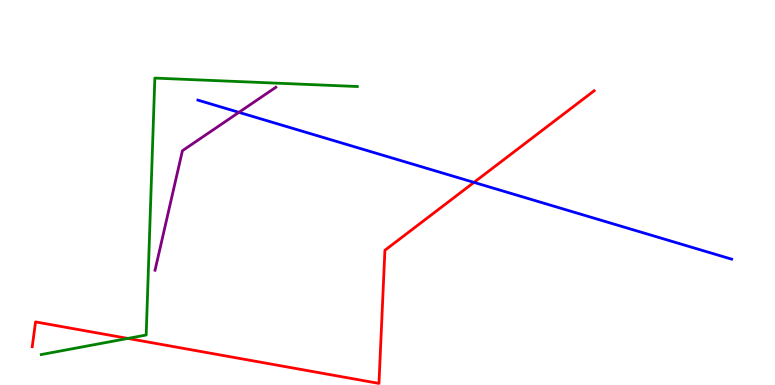[{'lines': ['blue', 'red'], 'intersections': [{'x': 6.12, 'y': 5.26}]}, {'lines': ['green', 'red'], 'intersections': [{'x': 1.65, 'y': 1.21}]}, {'lines': ['purple', 'red'], 'intersections': []}, {'lines': ['blue', 'green'], 'intersections': []}, {'lines': ['blue', 'purple'], 'intersections': [{'x': 3.08, 'y': 7.08}]}, {'lines': ['green', 'purple'], 'intersections': []}]